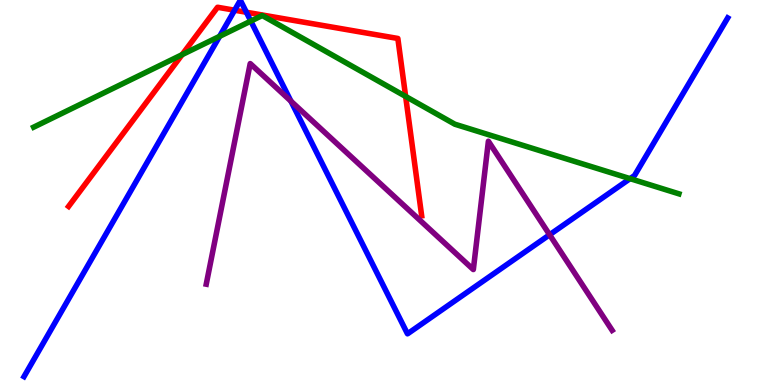[{'lines': ['blue', 'red'], 'intersections': [{'x': 3.03, 'y': 9.73}, {'x': 3.18, 'y': 9.68}]}, {'lines': ['green', 'red'], 'intersections': [{'x': 2.35, 'y': 8.58}, {'x': 5.23, 'y': 7.5}]}, {'lines': ['purple', 'red'], 'intersections': []}, {'lines': ['blue', 'green'], 'intersections': [{'x': 2.83, 'y': 9.06}, {'x': 3.24, 'y': 9.45}, {'x': 8.13, 'y': 5.36}]}, {'lines': ['blue', 'purple'], 'intersections': [{'x': 3.75, 'y': 7.37}, {'x': 7.09, 'y': 3.9}]}, {'lines': ['green', 'purple'], 'intersections': []}]